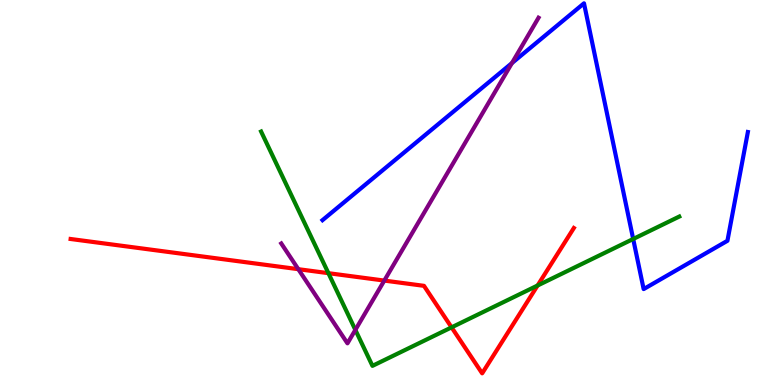[{'lines': ['blue', 'red'], 'intersections': []}, {'lines': ['green', 'red'], 'intersections': [{'x': 4.24, 'y': 2.9}, {'x': 5.83, 'y': 1.5}, {'x': 6.94, 'y': 2.58}]}, {'lines': ['purple', 'red'], 'intersections': [{'x': 3.85, 'y': 3.01}, {'x': 4.96, 'y': 2.71}]}, {'lines': ['blue', 'green'], 'intersections': [{'x': 8.17, 'y': 3.79}]}, {'lines': ['blue', 'purple'], 'intersections': [{'x': 6.61, 'y': 8.36}]}, {'lines': ['green', 'purple'], 'intersections': [{'x': 4.59, 'y': 1.43}]}]